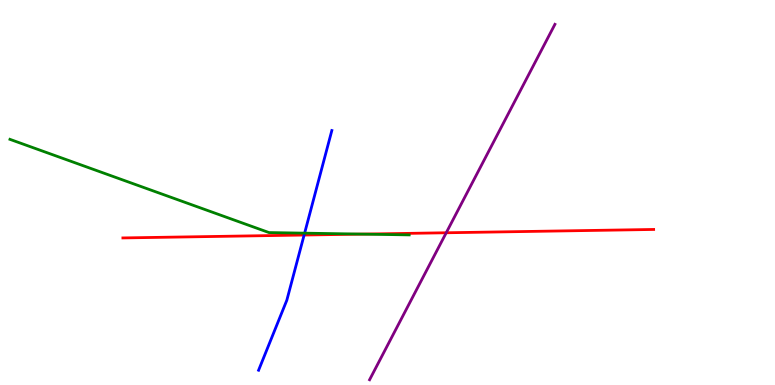[{'lines': ['blue', 'red'], 'intersections': [{'x': 3.92, 'y': 3.9}]}, {'lines': ['green', 'red'], 'intersections': [{'x': 4.67, 'y': 3.92}]}, {'lines': ['purple', 'red'], 'intersections': [{'x': 5.76, 'y': 3.95}]}, {'lines': ['blue', 'green'], 'intersections': [{'x': 3.93, 'y': 3.94}]}, {'lines': ['blue', 'purple'], 'intersections': []}, {'lines': ['green', 'purple'], 'intersections': []}]